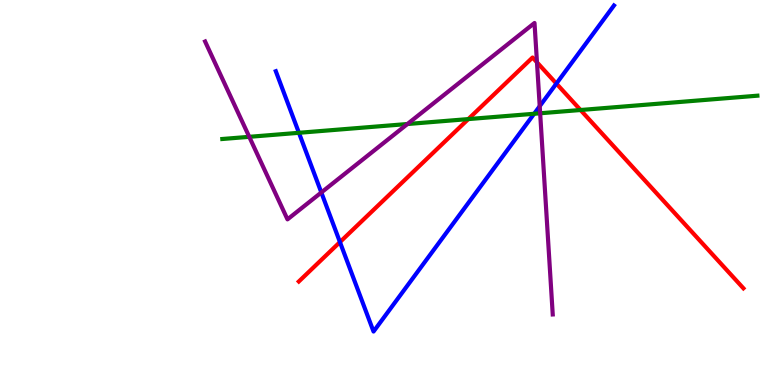[{'lines': ['blue', 'red'], 'intersections': [{'x': 4.39, 'y': 3.71}, {'x': 7.18, 'y': 7.83}]}, {'lines': ['green', 'red'], 'intersections': [{'x': 6.04, 'y': 6.91}, {'x': 7.49, 'y': 7.14}]}, {'lines': ['purple', 'red'], 'intersections': [{'x': 6.93, 'y': 8.38}]}, {'lines': ['blue', 'green'], 'intersections': [{'x': 3.86, 'y': 6.55}, {'x': 6.89, 'y': 7.05}]}, {'lines': ['blue', 'purple'], 'intersections': [{'x': 4.15, 'y': 5.0}, {'x': 6.96, 'y': 7.24}]}, {'lines': ['green', 'purple'], 'intersections': [{'x': 3.22, 'y': 6.45}, {'x': 5.26, 'y': 6.78}, {'x': 6.97, 'y': 7.06}]}]